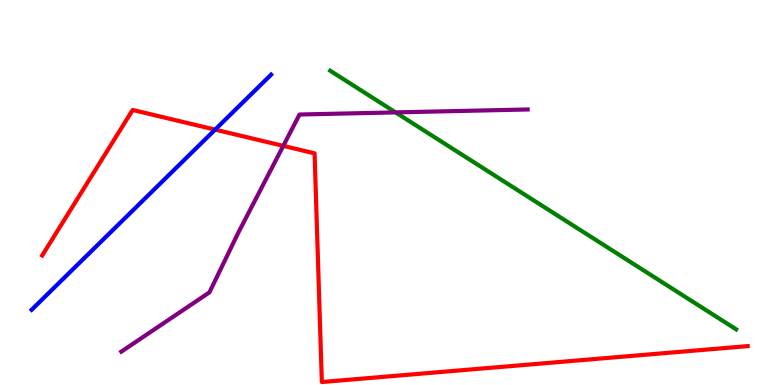[{'lines': ['blue', 'red'], 'intersections': [{'x': 2.78, 'y': 6.63}]}, {'lines': ['green', 'red'], 'intersections': []}, {'lines': ['purple', 'red'], 'intersections': [{'x': 3.66, 'y': 6.21}]}, {'lines': ['blue', 'green'], 'intersections': []}, {'lines': ['blue', 'purple'], 'intersections': []}, {'lines': ['green', 'purple'], 'intersections': [{'x': 5.1, 'y': 7.08}]}]